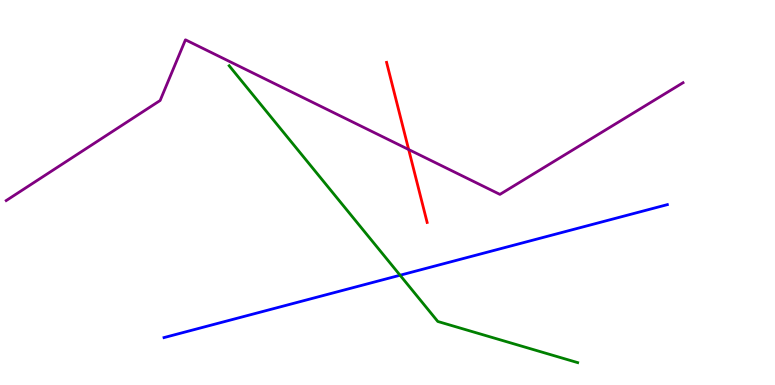[{'lines': ['blue', 'red'], 'intersections': []}, {'lines': ['green', 'red'], 'intersections': []}, {'lines': ['purple', 'red'], 'intersections': [{'x': 5.27, 'y': 6.12}]}, {'lines': ['blue', 'green'], 'intersections': [{'x': 5.16, 'y': 2.85}]}, {'lines': ['blue', 'purple'], 'intersections': []}, {'lines': ['green', 'purple'], 'intersections': []}]